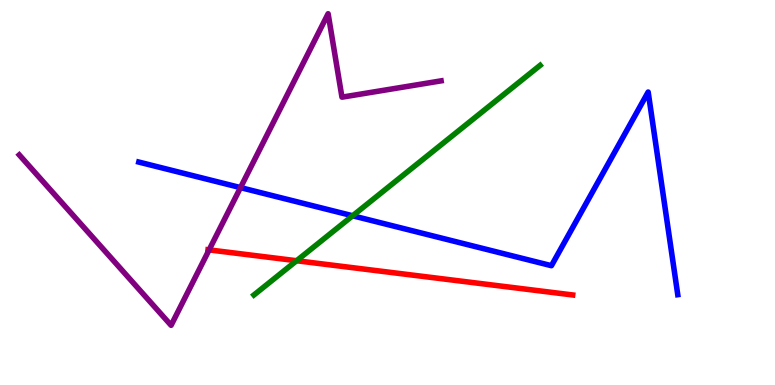[{'lines': ['blue', 'red'], 'intersections': []}, {'lines': ['green', 'red'], 'intersections': [{'x': 3.83, 'y': 3.23}]}, {'lines': ['purple', 'red'], 'intersections': [{'x': 2.7, 'y': 3.51}]}, {'lines': ['blue', 'green'], 'intersections': [{'x': 4.55, 'y': 4.4}]}, {'lines': ['blue', 'purple'], 'intersections': [{'x': 3.1, 'y': 5.13}]}, {'lines': ['green', 'purple'], 'intersections': []}]